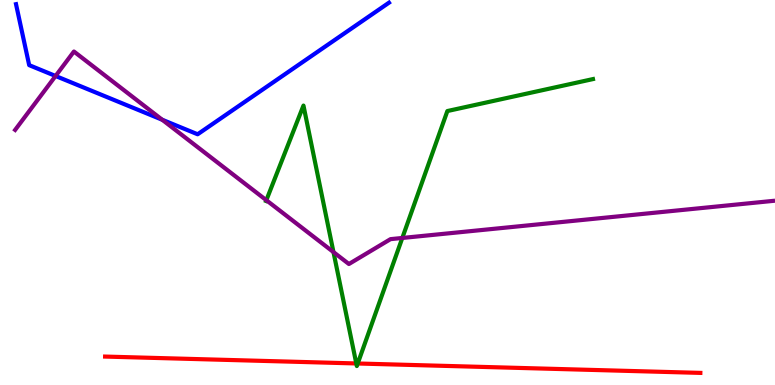[{'lines': ['blue', 'red'], 'intersections': []}, {'lines': ['green', 'red'], 'intersections': [{'x': 4.6, 'y': 0.56}, {'x': 4.62, 'y': 0.559}]}, {'lines': ['purple', 'red'], 'intersections': []}, {'lines': ['blue', 'green'], 'intersections': []}, {'lines': ['blue', 'purple'], 'intersections': [{'x': 0.717, 'y': 8.03}, {'x': 2.09, 'y': 6.89}]}, {'lines': ['green', 'purple'], 'intersections': [{'x': 3.44, 'y': 4.8}, {'x': 4.3, 'y': 3.45}, {'x': 5.19, 'y': 3.82}]}]